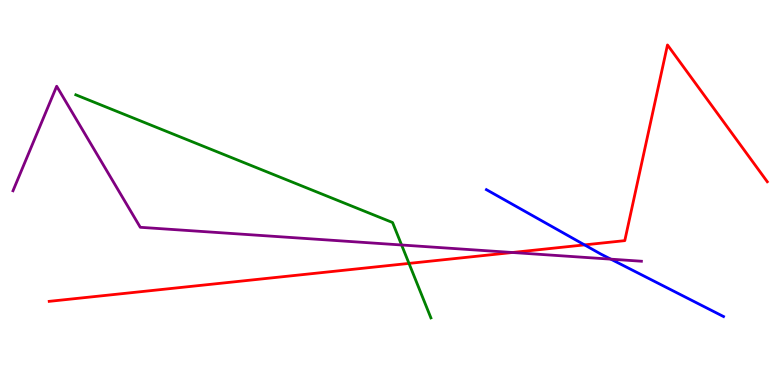[{'lines': ['blue', 'red'], 'intersections': [{'x': 7.54, 'y': 3.64}]}, {'lines': ['green', 'red'], 'intersections': [{'x': 5.28, 'y': 3.16}]}, {'lines': ['purple', 'red'], 'intersections': [{'x': 6.61, 'y': 3.44}]}, {'lines': ['blue', 'green'], 'intersections': []}, {'lines': ['blue', 'purple'], 'intersections': [{'x': 7.88, 'y': 3.27}]}, {'lines': ['green', 'purple'], 'intersections': [{'x': 5.18, 'y': 3.64}]}]